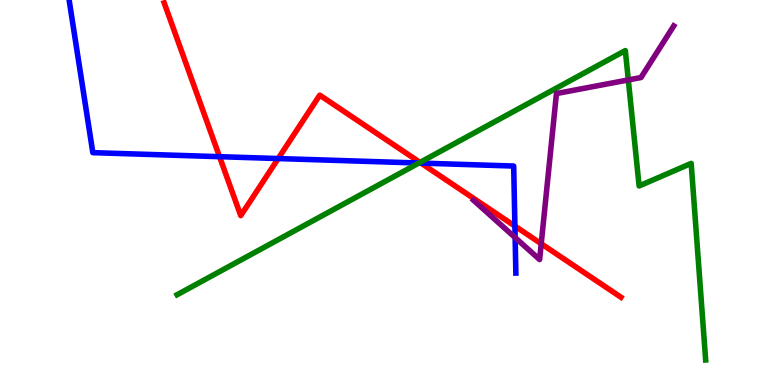[{'lines': ['blue', 'red'], 'intersections': [{'x': 2.83, 'y': 5.93}, {'x': 3.59, 'y': 5.88}, {'x': 5.43, 'y': 5.76}, {'x': 6.64, 'y': 4.13}]}, {'lines': ['green', 'red'], 'intersections': [{'x': 5.42, 'y': 5.78}]}, {'lines': ['purple', 'red'], 'intersections': [{'x': 6.98, 'y': 3.67}]}, {'lines': ['blue', 'green'], 'intersections': [{'x': 5.41, 'y': 5.77}]}, {'lines': ['blue', 'purple'], 'intersections': [{'x': 6.65, 'y': 3.83}]}, {'lines': ['green', 'purple'], 'intersections': [{'x': 8.11, 'y': 7.92}]}]